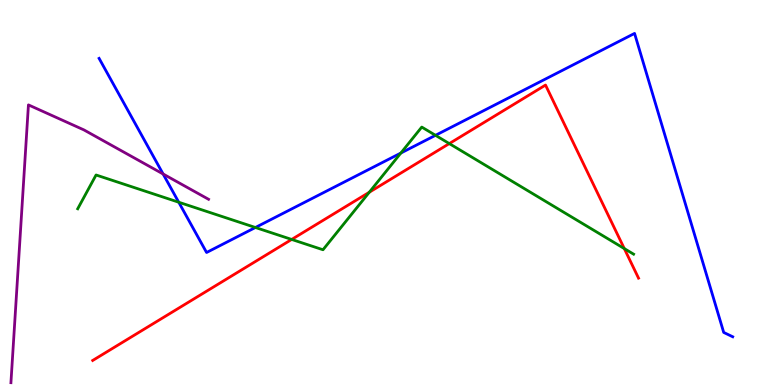[{'lines': ['blue', 'red'], 'intersections': []}, {'lines': ['green', 'red'], 'intersections': [{'x': 3.76, 'y': 3.78}, {'x': 4.77, 'y': 5.01}, {'x': 5.8, 'y': 6.27}, {'x': 8.06, 'y': 3.54}]}, {'lines': ['purple', 'red'], 'intersections': []}, {'lines': ['blue', 'green'], 'intersections': [{'x': 2.31, 'y': 4.75}, {'x': 3.3, 'y': 4.09}, {'x': 5.17, 'y': 6.02}, {'x': 5.62, 'y': 6.49}]}, {'lines': ['blue', 'purple'], 'intersections': [{'x': 2.1, 'y': 5.48}]}, {'lines': ['green', 'purple'], 'intersections': []}]